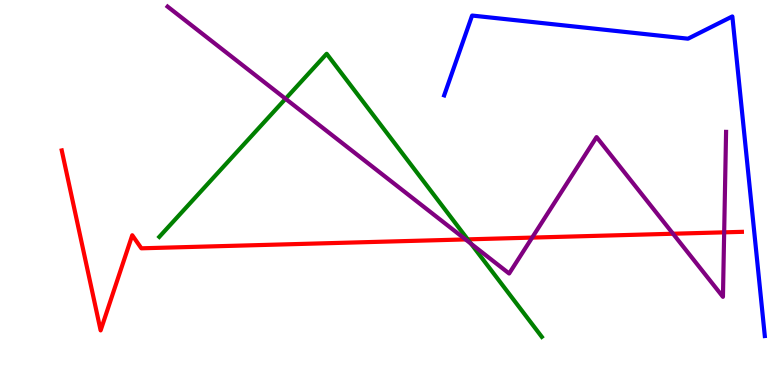[{'lines': ['blue', 'red'], 'intersections': []}, {'lines': ['green', 'red'], 'intersections': [{'x': 6.04, 'y': 3.78}]}, {'lines': ['purple', 'red'], 'intersections': [{'x': 6.01, 'y': 3.78}, {'x': 6.87, 'y': 3.83}, {'x': 8.68, 'y': 3.93}, {'x': 9.34, 'y': 3.97}]}, {'lines': ['blue', 'green'], 'intersections': []}, {'lines': ['blue', 'purple'], 'intersections': []}, {'lines': ['green', 'purple'], 'intersections': [{'x': 3.68, 'y': 7.43}, {'x': 6.08, 'y': 3.67}]}]